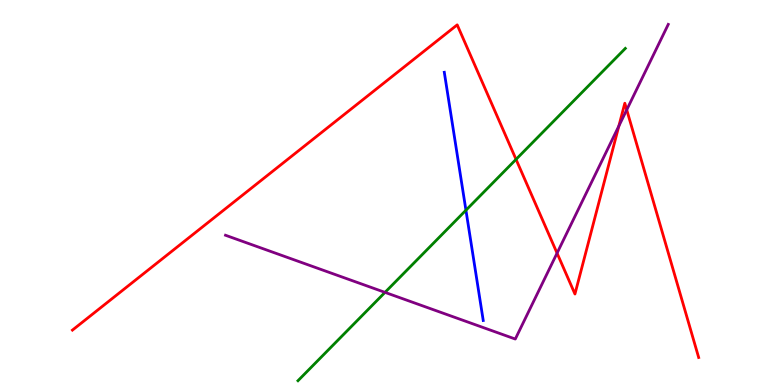[{'lines': ['blue', 'red'], 'intersections': []}, {'lines': ['green', 'red'], 'intersections': [{'x': 6.66, 'y': 5.86}]}, {'lines': ['purple', 'red'], 'intersections': [{'x': 7.19, 'y': 3.43}, {'x': 7.99, 'y': 6.73}, {'x': 8.09, 'y': 7.15}]}, {'lines': ['blue', 'green'], 'intersections': [{'x': 6.01, 'y': 4.54}]}, {'lines': ['blue', 'purple'], 'intersections': []}, {'lines': ['green', 'purple'], 'intersections': [{'x': 4.97, 'y': 2.41}]}]